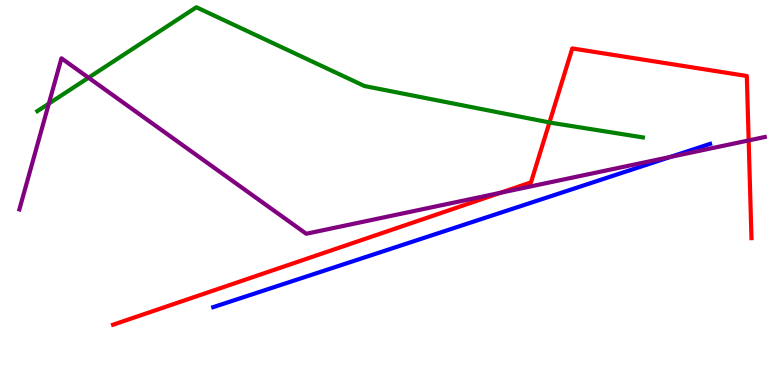[{'lines': ['blue', 'red'], 'intersections': []}, {'lines': ['green', 'red'], 'intersections': [{'x': 7.09, 'y': 6.82}]}, {'lines': ['purple', 'red'], 'intersections': [{'x': 6.46, 'y': 4.99}, {'x': 9.66, 'y': 6.35}]}, {'lines': ['blue', 'green'], 'intersections': []}, {'lines': ['blue', 'purple'], 'intersections': [{'x': 8.65, 'y': 5.92}]}, {'lines': ['green', 'purple'], 'intersections': [{'x': 0.63, 'y': 7.31}, {'x': 1.14, 'y': 7.98}]}]